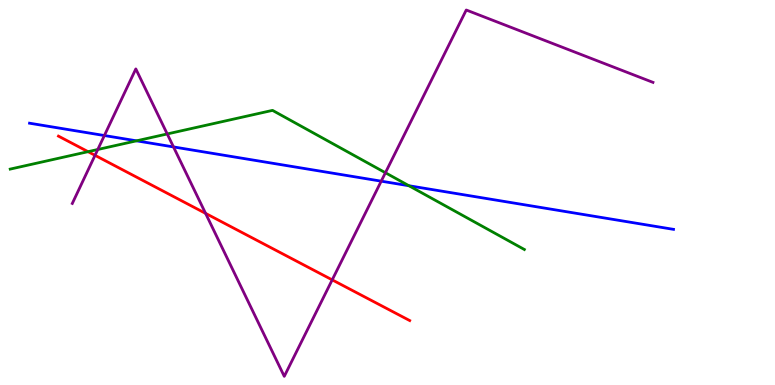[{'lines': ['blue', 'red'], 'intersections': []}, {'lines': ['green', 'red'], 'intersections': [{'x': 1.14, 'y': 6.06}]}, {'lines': ['purple', 'red'], 'intersections': [{'x': 1.23, 'y': 5.97}, {'x': 2.65, 'y': 4.46}, {'x': 4.29, 'y': 2.73}]}, {'lines': ['blue', 'green'], 'intersections': [{'x': 1.76, 'y': 6.34}, {'x': 5.28, 'y': 5.18}]}, {'lines': ['blue', 'purple'], 'intersections': [{'x': 1.35, 'y': 6.48}, {'x': 2.24, 'y': 6.18}, {'x': 4.92, 'y': 5.29}]}, {'lines': ['green', 'purple'], 'intersections': [{'x': 1.26, 'y': 6.12}, {'x': 2.16, 'y': 6.52}, {'x': 4.97, 'y': 5.51}]}]